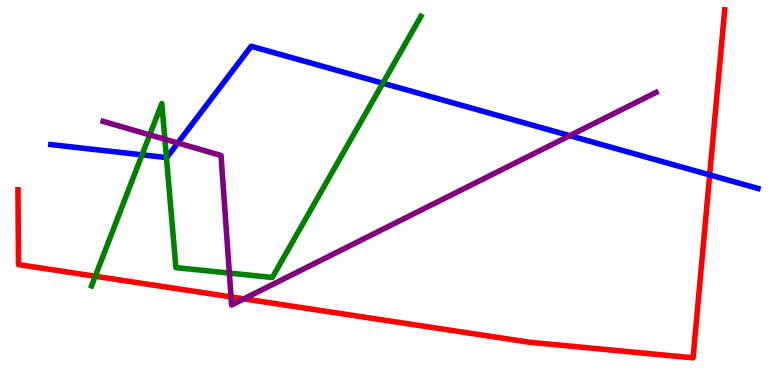[{'lines': ['blue', 'red'], 'intersections': [{'x': 9.16, 'y': 5.46}]}, {'lines': ['green', 'red'], 'intersections': [{'x': 1.23, 'y': 2.82}]}, {'lines': ['purple', 'red'], 'intersections': [{'x': 2.98, 'y': 2.29}, {'x': 3.15, 'y': 2.24}]}, {'lines': ['blue', 'green'], 'intersections': [{'x': 1.83, 'y': 5.98}, {'x': 2.15, 'y': 5.91}, {'x': 4.94, 'y': 7.84}]}, {'lines': ['blue', 'purple'], 'intersections': [{'x': 2.29, 'y': 6.29}, {'x': 7.35, 'y': 6.48}]}, {'lines': ['green', 'purple'], 'intersections': [{'x': 1.93, 'y': 6.5}, {'x': 2.13, 'y': 6.38}, {'x': 2.96, 'y': 2.91}]}]